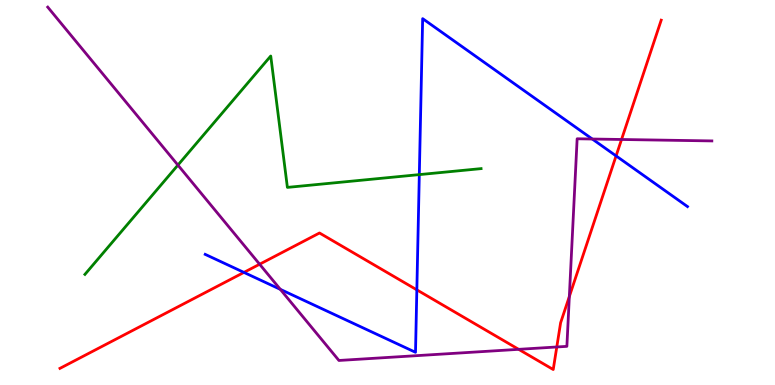[{'lines': ['blue', 'red'], 'intersections': [{'x': 3.15, 'y': 2.92}, {'x': 5.38, 'y': 2.47}, {'x': 7.95, 'y': 5.95}]}, {'lines': ['green', 'red'], 'intersections': []}, {'lines': ['purple', 'red'], 'intersections': [{'x': 3.35, 'y': 3.14}, {'x': 6.69, 'y': 0.926}, {'x': 7.18, 'y': 0.988}, {'x': 7.35, 'y': 2.3}, {'x': 8.02, 'y': 6.38}]}, {'lines': ['blue', 'green'], 'intersections': [{'x': 5.41, 'y': 5.46}]}, {'lines': ['blue', 'purple'], 'intersections': [{'x': 3.62, 'y': 2.48}, {'x': 7.64, 'y': 6.39}]}, {'lines': ['green', 'purple'], 'intersections': [{'x': 2.3, 'y': 5.71}]}]